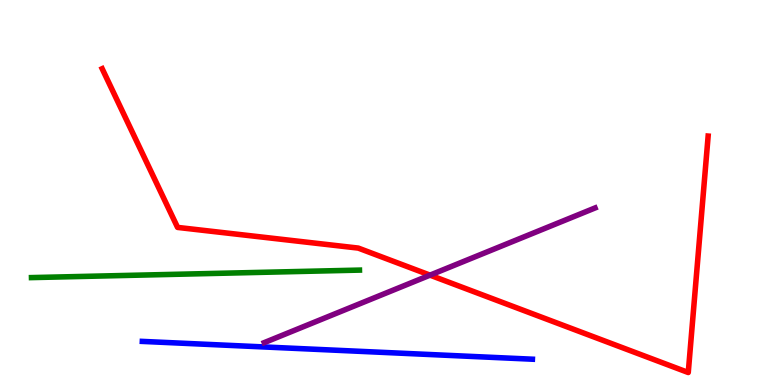[{'lines': ['blue', 'red'], 'intersections': []}, {'lines': ['green', 'red'], 'intersections': []}, {'lines': ['purple', 'red'], 'intersections': [{'x': 5.55, 'y': 2.85}]}, {'lines': ['blue', 'green'], 'intersections': []}, {'lines': ['blue', 'purple'], 'intersections': []}, {'lines': ['green', 'purple'], 'intersections': []}]